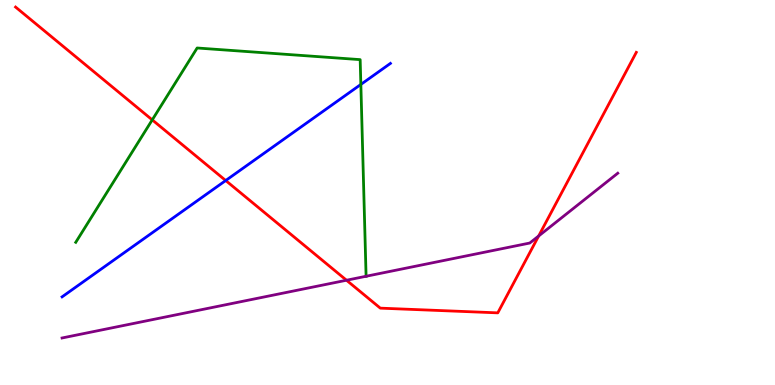[{'lines': ['blue', 'red'], 'intersections': [{'x': 2.91, 'y': 5.31}]}, {'lines': ['green', 'red'], 'intersections': [{'x': 1.96, 'y': 6.89}]}, {'lines': ['purple', 'red'], 'intersections': [{'x': 4.47, 'y': 2.72}, {'x': 6.95, 'y': 3.87}]}, {'lines': ['blue', 'green'], 'intersections': [{'x': 4.66, 'y': 7.81}]}, {'lines': ['blue', 'purple'], 'intersections': []}, {'lines': ['green', 'purple'], 'intersections': [{'x': 4.72, 'y': 2.82}]}]